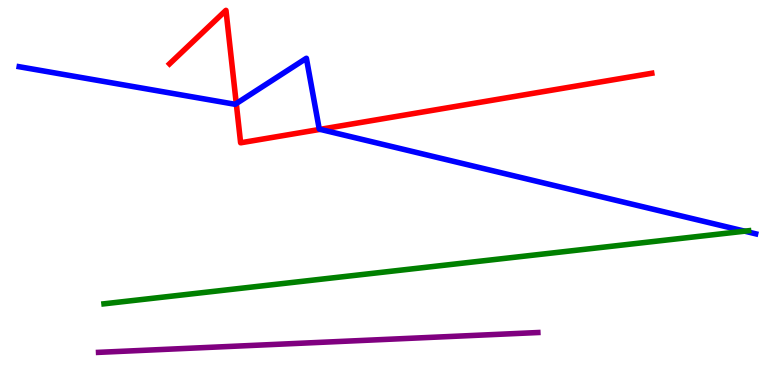[{'lines': ['blue', 'red'], 'intersections': [{'x': 3.05, 'y': 7.31}, {'x': 4.13, 'y': 6.64}]}, {'lines': ['green', 'red'], 'intersections': []}, {'lines': ['purple', 'red'], 'intersections': []}, {'lines': ['blue', 'green'], 'intersections': [{'x': 9.61, 'y': 4.0}]}, {'lines': ['blue', 'purple'], 'intersections': []}, {'lines': ['green', 'purple'], 'intersections': []}]